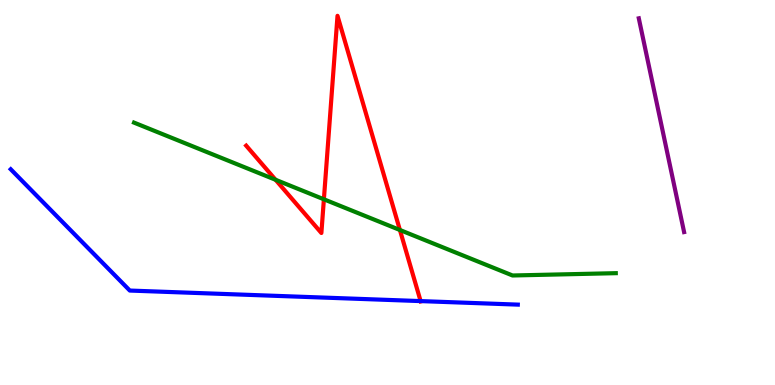[{'lines': ['blue', 'red'], 'intersections': [{'x': 5.43, 'y': 2.18}]}, {'lines': ['green', 'red'], 'intersections': [{'x': 3.56, 'y': 5.33}, {'x': 4.18, 'y': 4.82}, {'x': 5.16, 'y': 4.03}]}, {'lines': ['purple', 'red'], 'intersections': []}, {'lines': ['blue', 'green'], 'intersections': []}, {'lines': ['blue', 'purple'], 'intersections': []}, {'lines': ['green', 'purple'], 'intersections': []}]